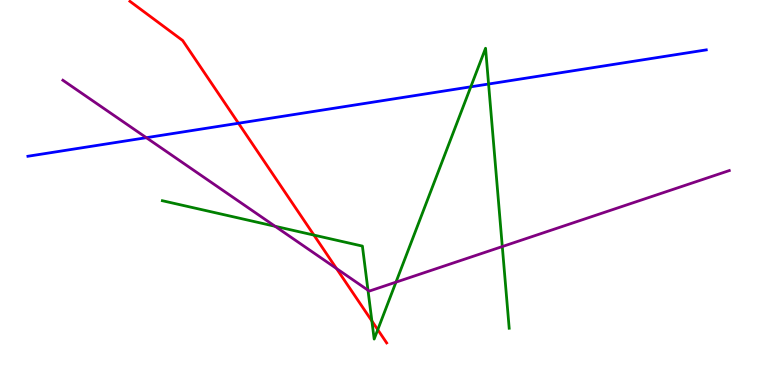[{'lines': ['blue', 'red'], 'intersections': [{'x': 3.08, 'y': 6.8}]}, {'lines': ['green', 'red'], 'intersections': [{'x': 4.05, 'y': 3.89}, {'x': 4.8, 'y': 1.66}, {'x': 4.87, 'y': 1.44}]}, {'lines': ['purple', 'red'], 'intersections': [{'x': 4.34, 'y': 3.03}]}, {'lines': ['blue', 'green'], 'intersections': [{'x': 6.07, 'y': 7.75}, {'x': 6.3, 'y': 7.82}]}, {'lines': ['blue', 'purple'], 'intersections': [{'x': 1.89, 'y': 6.42}]}, {'lines': ['green', 'purple'], 'intersections': [{'x': 3.55, 'y': 4.12}, {'x': 4.75, 'y': 2.46}, {'x': 5.11, 'y': 2.67}, {'x': 6.48, 'y': 3.6}]}]